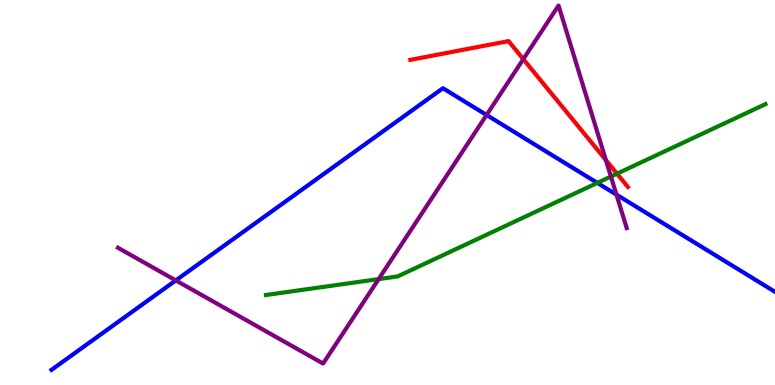[{'lines': ['blue', 'red'], 'intersections': []}, {'lines': ['green', 'red'], 'intersections': [{'x': 7.96, 'y': 5.49}]}, {'lines': ['purple', 'red'], 'intersections': [{'x': 6.75, 'y': 8.46}, {'x': 7.82, 'y': 5.84}]}, {'lines': ['blue', 'green'], 'intersections': [{'x': 7.71, 'y': 5.25}]}, {'lines': ['blue', 'purple'], 'intersections': [{'x': 2.27, 'y': 2.72}, {'x': 6.28, 'y': 7.01}, {'x': 7.95, 'y': 4.94}]}, {'lines': ['green', 'purple'], 'intersections': [{'x': 4.89, 'y': 2.75}, {'x': 7.88, 'y': 5.41}]}]